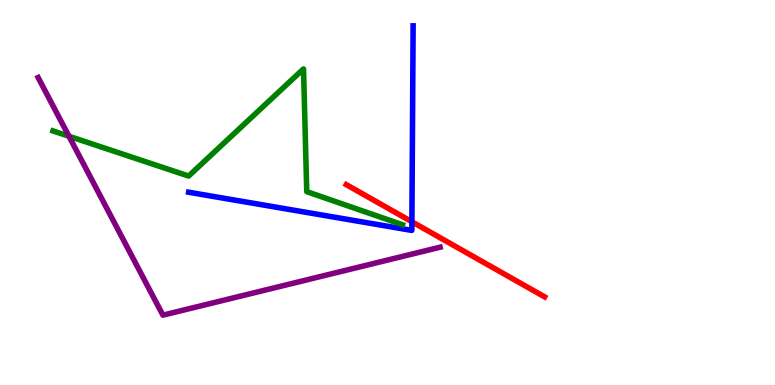[{'lines': ['blue', 'red'], 'intersections': [{'x': 5.31, 'y': 4.24}]}, {'lines': ['green', 'red'], 'intersections': []}, {'lines': ['purple', 'red'], 'intersections': []}, {'lines': ['blue', 'green'], 'intersections': []}, {'lines': ['blue', 'purple'], 'intersections': []}, {'lines': ['green', 'purple'], 'intersections': [{'x': 0.89, 'y': 6.46}]}]